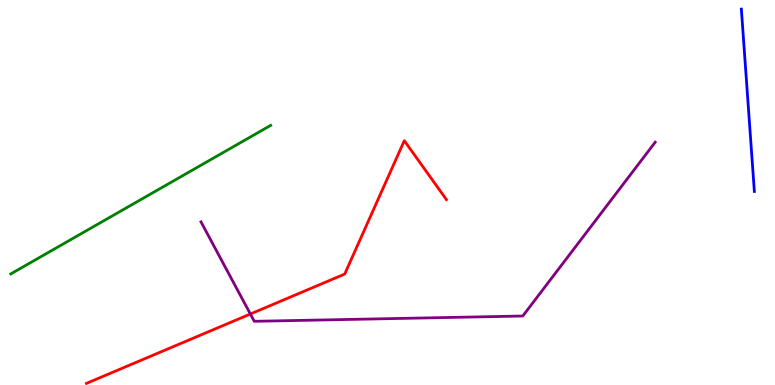[{'lines': ['blue', 'red'], 'intersections': []}, {'lines': ['green', 'red'], 'intersections': []}, {'lines': ['purple', 'red'], 'intersections': [{'x': 3.23, 'y': 1.84}]}, {'lines': ['blue', 'green'], 'intersections': []}, {'lines': ['blue', 'purple'], 'intersections': []}, {'lines': ['green', 'purple'], 'intersections': []}]